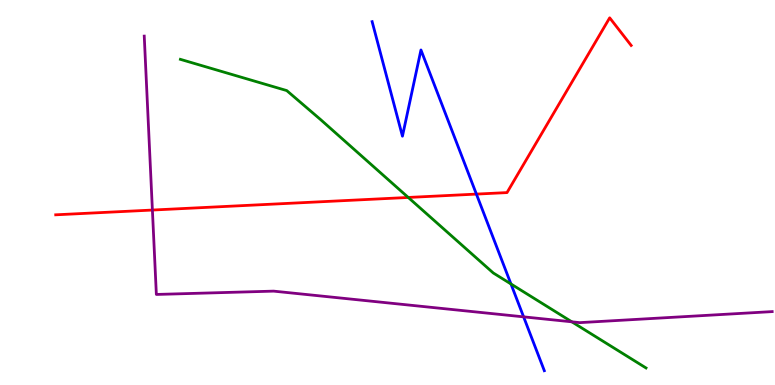[{'lines': ['blue', 'red'], 'intersections': [{'x': 6.15, 'y': 4.96}]}, {'lines': ['green', 'red'], 'intersections': [{'x': 5.27, 'y': 4.87}]}, {'lines': ['purple', 'red'], 'intersections': [{'x': 1.97, 'y': 4.54}]}, {'lines': ['blue', 'green'], 'intersections': [{'x': 6.59, 'y': 2.62}]}, {'lines': ['blue', 'purple'], 'intersections': [{'x': 6.76, 'y': 1.77}]}, {'lines': ['green', 'purple'], 'intersections': [{'x': 7.38, 'y': 1.64}]}]